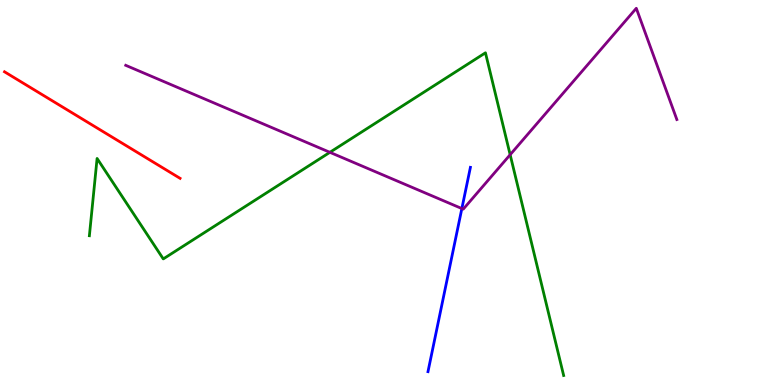[{'lines': ['blue', 'red'], 'intersections': []}, {'lines': ['green', 'red'], 'intersections': []}, {'lines': ['purple', 'red'], 'intersections': []}, {'lines': ['blue', 'green'], 'intersections': []}, {'lines': ['blue', 'purple'], 'intersections': [{'x': 5.96, 'y': 4.58}]}, {'lines': ['green', 'purple'], 'intersections': [{'x': 4.26, 'y': 6.04}, {'x': 6.58, 'y': 5.98}]}]